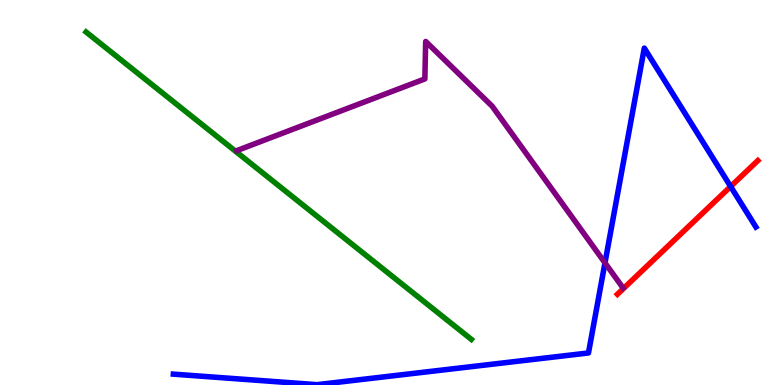[{'lines': ['blue', 'red'], 'intersections': [{'x': 9.43, 'y': 5.16}]}, {'lines': ['green', 'red'], 'intersections': []}, {'lines': ['purple', 'red'], 'intersections': []}, {'lines': ['blue', 'green'], 'intersections': []}, {'lines': ['blue', 'purple'], 'intersections': [{'x': 7.81, 'y': 3.17}]}, {'lines': ['green', 'purple'], 'intersections': []}]